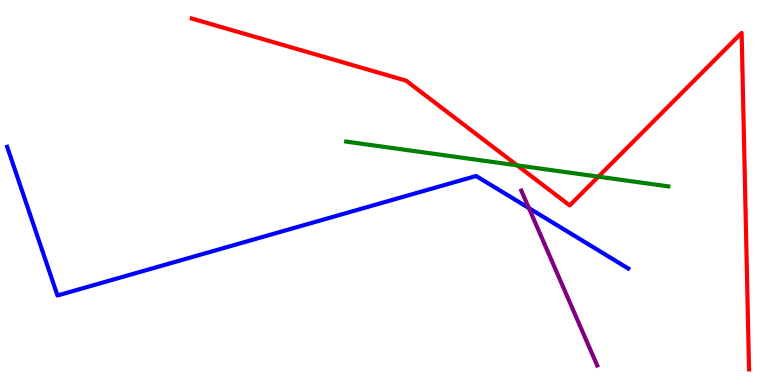[{'lines': ['blue', 'red'], 'intersections': []}, {'lines': ['green', 'red'], 'intersections': [{'x': 6.67, 'y': 5.7}, {'x': 7.72, 'y': 5.41}]}, {'lines': ['purple', 'red'], 'intersections': []}, {'lines': ['blue', 'green'], 'intersections': []}, {'lines': ['blue', 'purple'], 'intersections': [{'x': 6.82, 'y': 4.6}]}, {'lines': ['green', 'purple'], 'intersections': []}]